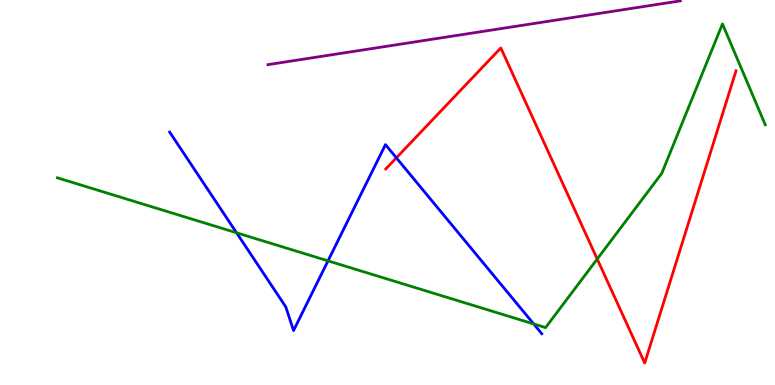[{'lines': ['blue', 'red'], 'intersections': [{'x': 5.11, 'y': 5.9}]}, {'lines': ['green', 'red'], 'intersections': [{'x': 7.71, 'y': 3.27}]}, {'lines': ['purple', 'red'], 'intersections': []}, {'lines': ['blue', 'green'], 'intersections': [{'x': 3.05, 'y': 3.95}, {'x': 4.23, 'y': 3.22}, {'x': 6.89, 'y': 1.59}]}, {'lines': ['blue', 'purple'], 'intersections': []}, {'lines': ['green', 'purple'], 'intersections': []}]